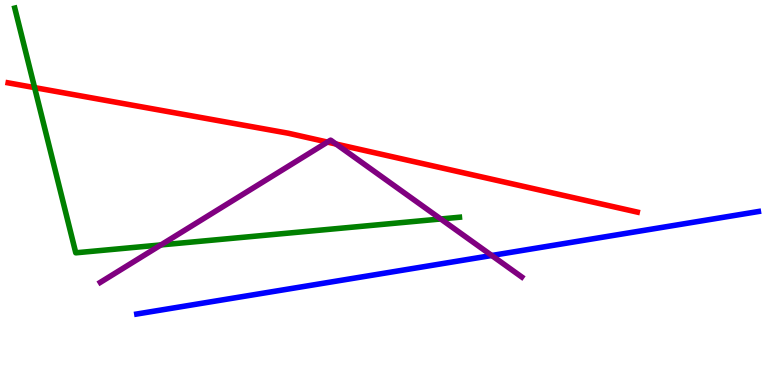[{'lines': ['blue', 'red'], 'intersections': []}, {'lines': ['green', 'red'], 'intersections': [{'x': 0.446, 'y': 7.72}]}, {'lines': ['purple', 'red'], 'intersections': [{'x': 4.23, 'y': 6.31}, {'x': 4.34, 'y': 6.26}]}, {'lines': ['blue', 'green'], 'intersections': []}, {'lines': ['blue', 'purple'], 'intersections': [{'x': 6.35, 'y': 3.36}]}, {'lines': ['green', 'purple'], 'intersections': [{'x': 2.08, 'y': 3.64}, {'x': 5.69, 'y': 4.31}]}]